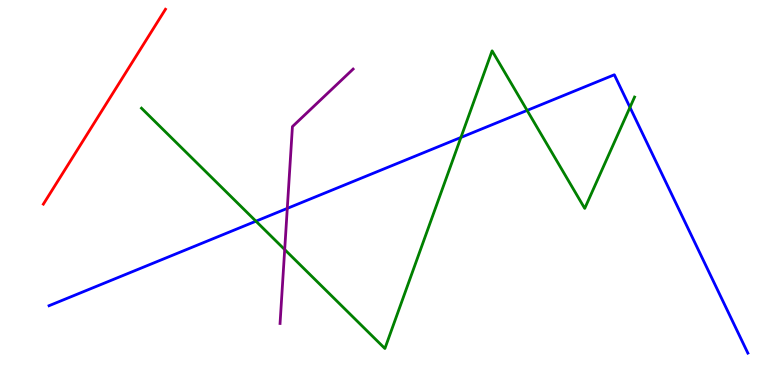[{'lines': ['blue', 'red'], 'intersections': []}, {'lines': ['green', 'red'], 'intersections': []}, {'lines': ['purple', 'red'], 'intersections': []}, {'lines': ['blue', 'green'], 'intersections': [{'x': 3.3, 'y': 4.25}, {'x': 5.95, 'y': 6.43}, {'x': 6.8, 'y': 7.13}, {'x': 8.13, 'y': 7.21}]}, {'lines': ['blue', 'purple'], 'intersections': [{'x': 3.71, 'y': 4.59}]}, {'lines': ['green', 'purple'], 'intersections': [{'x': 3.67, 'y': 3.52}]}]